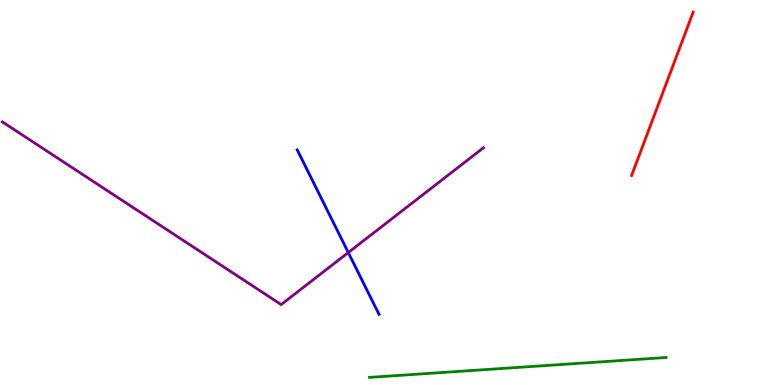[{'lines': ['blue', 'red'], 'intersections': []}, {'lines': ['green', 'red'], 'intersections': []}, {'lines': ['purple', 'red'], 'intersections': []}, {'lines': ['blue', 'green'], 'intersections': []}, {'lines': ['blue', 'purple'], 'intersections': [{'x': 4.49, 'y': 3.44}]}, {'lines': ['green', 'purple'], 'intersections': []}]